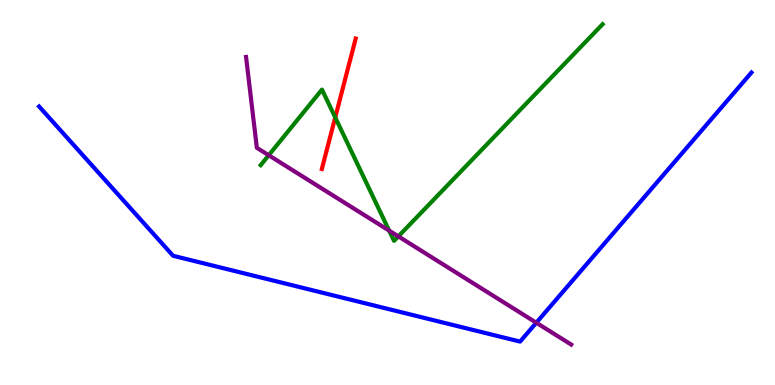[{'lines': ['blue', 'red'], 'intersections': []}, {'lines': ['green', 'red'], 'intersections': [{'x': 4.33, 'y': 6.95}]}, {'lines': ['purple', 'red'], 'intersections': []}, {'lines': ['blue', 'green'], 'intersections': []}, {'lines': ['blue', 'purple'], 'intersections': [{'x': 6.92, 'y': 1.62}]}, {'lines': ['green', 'purple'], 'intersections': [{'x': 3.47, 'y': 5.97}, {'x': 5.02, 'y': 4.01}, {'x': 5.14, 'y': 3.86}]}]